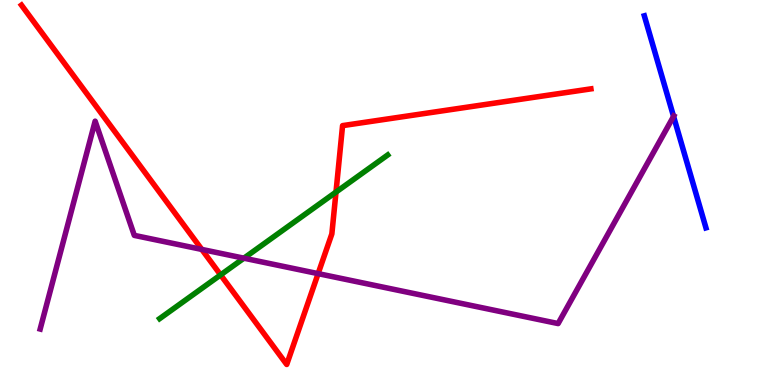[{'lines': ['blue', 'red'], 'intersections': []}, {'lines': ['green', 'red'], 'intersections': [{'x': 2.85, 'y': 2.86}, {'x': 4.34, 'y': 5.01}]}, {'lines': ['purple', 'red'], 'intersections': [{'x': 2.6, 'y': 3.52}, {'x': 4.1, 'y': 2.89}]}, {'lines': ['blue', 'green'], 'intersections': []}, {'lines': ['blue', 'purple'], 'intersections': [{'x': 8.69, 'y': 6.98}]}, {'lines': ['green', 'purple'], 'intersections': [{'x': 3.15, 'y': 3.29}]}]